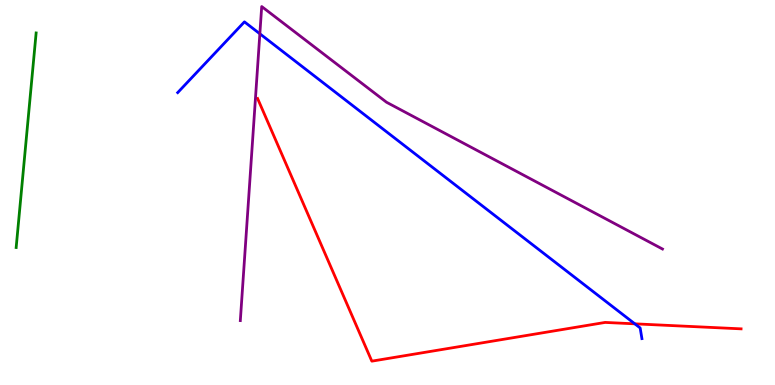[{'lines': ['blue', 'red'], 'intersections': [{'x': 8.19, 'y': 1.59}]}, {'lines': ['green', 'red'], 'intersections': []}, {'lines': ['purple', 'red'], 'intersections': []}, {'lines': ['blue', 'green'], 'intersections': []}, {'lines': ['blue', 'purple'], 'intersections': [{'x': 3.35, 'y': 9.12}]}, {'lines': ['green', 'purple'], 'intersections': []}]